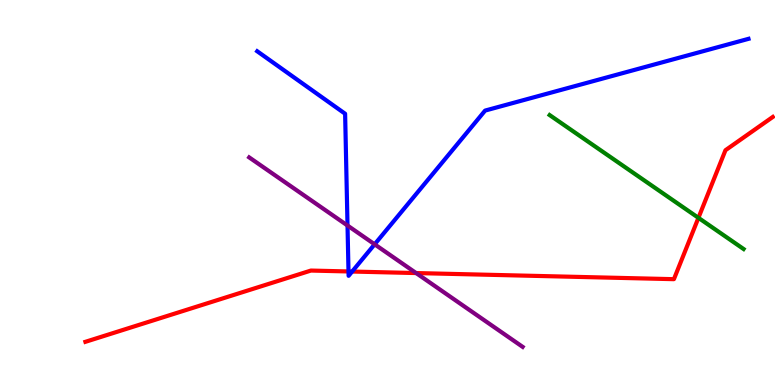[{'lines': ['blue', 'red'], 'intersections': [{'x': 4.5, 'y': 2.95}, {'x': 4.54, 'y': 2.95}]}, {'lines': ['green', 'red'], 'intersections': [{'x': 9.01, 'y': 4.34}]}, {'lines': ['purple', 'red'], 'intersections': [{'x': 5.37, 'y': 2.91}]}, {'lines': ['blue', 'green'], 'intersections': []}, {'lines': ['blue', 'purple'], 'intersections': [{'x': 4.48, 'y': 4.14}, {'x': 4.83, 'y': 3.65}]}, {'lines': ['green', 'purple'], 'intersections': []}]